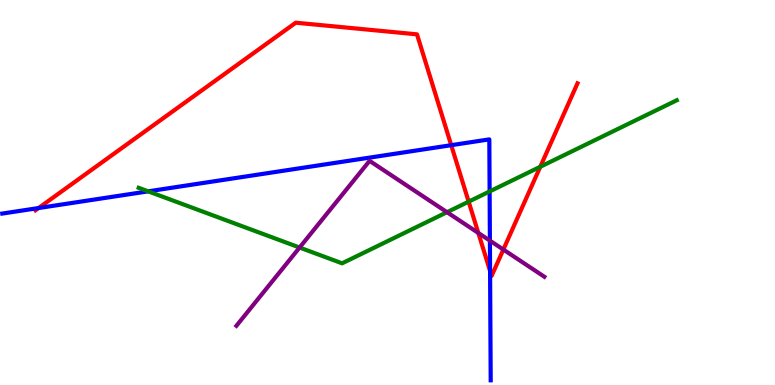[{'lines': ['blue', 'red'], 'intersections': [{'x': 0.498, 'y': 4.6}, {'x': 5.82, 'y': 6.23}, {'x': 6.32, 'y': 2.96}]}, {'lines': ['green', 'red'], 'intersections': [{'x': 6.05, 'y': 4.76}, {'x': 6.97, 'y': 5.67}]}, {'lines': ['purple', 'red'], 'intersections': [{'x': 6.17, 'y': 3.95}, {'x': 6.49, 'y': 3.52}]}, {'lines': ['blue', 'green'], 'intersections': [{'x': 1.91, 'y': 5.03}, {'x': 6.32, 'y': 5.03}]}, {'lines': ['blue', 'purple'], 'intersections': [{'x': 6.32, 'y': 3.75}]}, {'lines': ['green', 'purple'], 'intersections': [{'x': 3.87, 'y': 3.57}, {'x': 5.77, 'y': 4.49}]}]